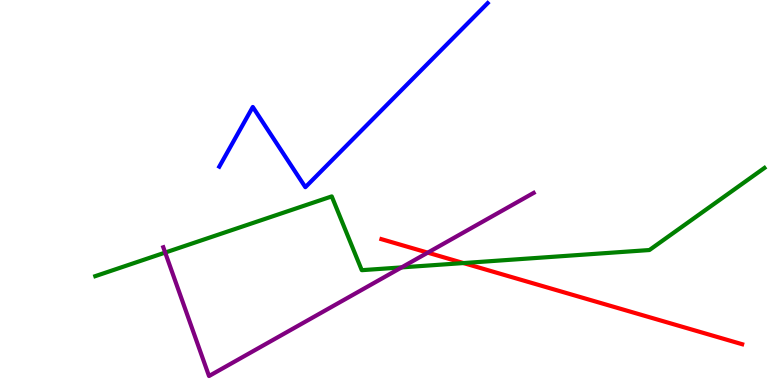[{'lines': ['blue', 'red'], 'intersections': []}, {'lines': ['green', 'red'], 'intersections': [{'x': 5.98, 'y': 3.17}]}, {'lines': ['purple', 'red'], 'intersections': [{'x': 5.52, 'y': 3.44}]}, {'lines': ['blue', 'green'], 'intersections': []}, {'lines': ['blue', 'purple'], 'intersections': []}, {'lines': ['green', 'purple'], 'intersections': [{'x': 2.13, 'y': 3.44}, {'x': 5.18, 'y': 3.05}]}]